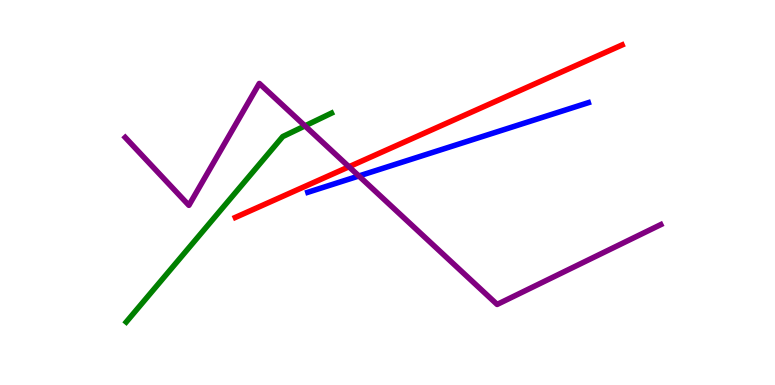[{'lines': ['blue', 'red'], 'intersections': []}, {'lines': ['green', 'red'], 'intersections': []}, {'lines': ['purple', 'red'], 'intersections': [{'x': 4.5, 'y': 5.67}]}, {'lines': ['blue', 'green'], 'intersections': []}, {'lines': ['blue', 'purple'], 'intersections': [{'x': 4.63, 'y': 5.43}]}, {'lines': ['green', 'purple'], 'intersections': [{'x': 3.94, 'y': 6.73}]}]